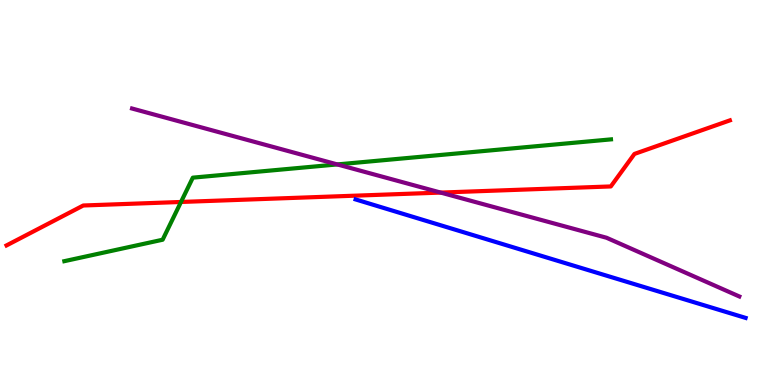[{'lines': ['blue', 'red'], 'intersections': []}, {'lines': ['green', 'red'], 'intersections': [{'x': 2.34, 'y': 4.75}]}, {'lines': ['purple', 'red'], 'intersections': [{'x': 5.69, 'y': 5.0}]}, {'lines': ['blue', 'green'], 'intersections': []}, {'lines': ['blue', 'purple'], 'intersections': []}, {'lines': ['green', 'purple'], 'intersections': [{'x': 4.35, 'y': 5.73}]}]